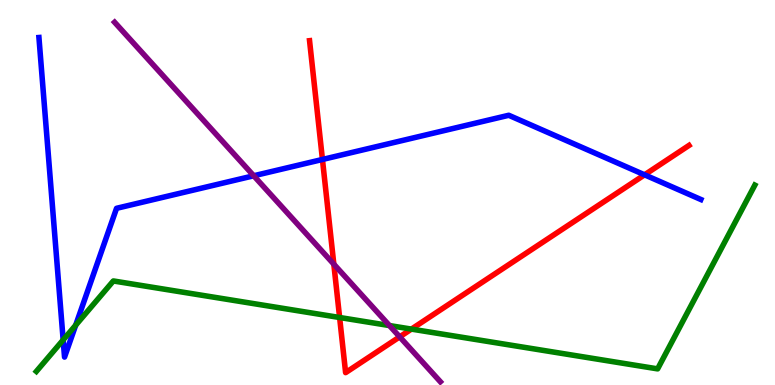[{'lines': ['blue', 'red'], 'intersections': [{'x': 4.16, 'y': 5.86}, {'x': 8.32, 'y': 5.46}]}, {'lines': ['green', 'red'], 'intersections': [{'x': 4.38, 'y': 1.75}, {'x': 5.31, 'y': 1.45}]}, {'lines': ['purple', 'red'], 'intersections': [{'x': 4.31, 'y': 3.14}, {'x': 5.16, 'y': 1.25}]}, {'lines': ['blue', 'green'], 'intersections': [{'x': 0.815, 'y': 1.17}, {'x': 0.977, 'y': 1.55}]}, {'lines': ['blue', 'purple'], 'intersections': [{'x': 3.27, 'y': 5.43}]}, {'lines': ['green', 'purple'], 'intersections': [{'x': 5.03, 'y': 1.54}]}]